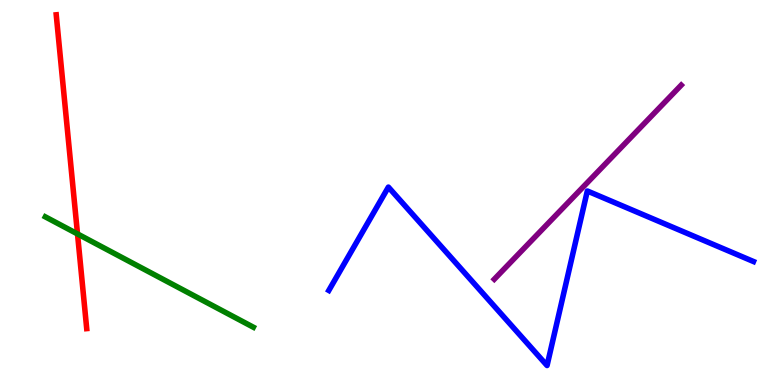[{'lines': ['blue', 'red'], 'intersections': []}, {'lines': ['green', 'red'], 'intersections': [{'x': 1.0, 'y': 3.92}]}, {'lines': ['purple', 'red'], 'intersections': []}, {'lines': ['blue', 'green'], 'intersections': []}, {'lines': ['blue', 'purple'], 'intersections': []}, {'lines': ['green', 'purple'], 'intersections': []}]